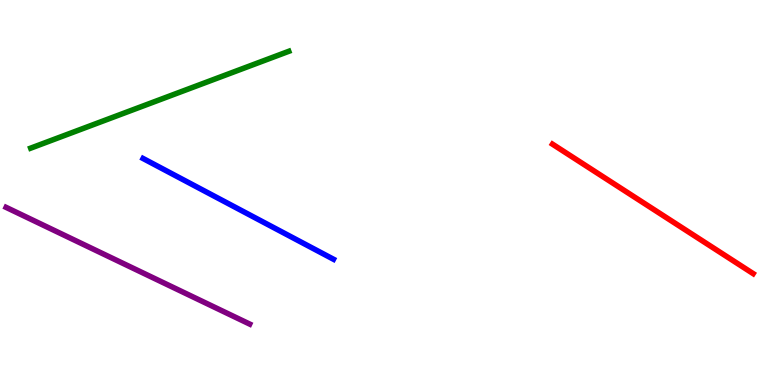[{'lines': ['blue', 'red'], 'intersections': []}, {'lines': ['green', 'red'], 'intersections': []}, {'lines': ['purple', 'red'], 'intersections': []}, {'lines': ['blue', 'green'], 'intersections': []}, {'lines': ['blue', 'purple'], 'intersections': []}, {'lines': ['green', 'purple'], 'intersections': []}]